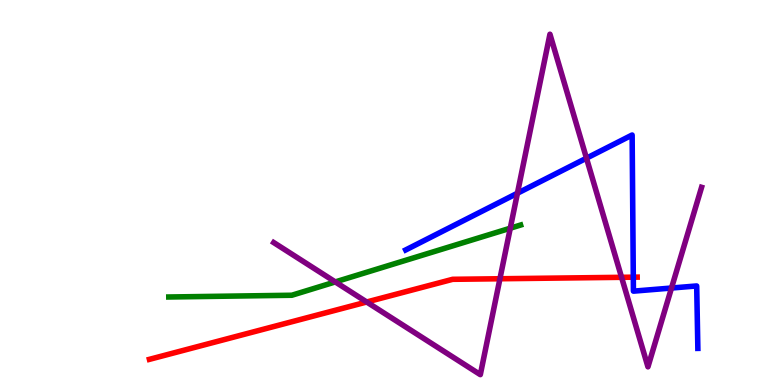[{'lines': ['blue', 'red'], 'intersections': [{'x': 8.17, 'y': 2.8}]}, {'lines': ['green', 'red'], 'intersections': []}, {'lines': ['purple', 'red'], 'intersections': [{'x': 4.73, 'y': 2.16}, {'x': 6.45, 'y': 2.76}, {'x': 8.02, 'y': 2.8}]}, {'lines': ['blue', 'green'], 'intersections': []}, {'lines': ['blue', 'purple'], 'intersections': [{'x': 6.68, 'y': 4.98}, {'x': 7.57, 'y': 5.89}, {'x': 8.66, 'y': 2.52}]}, {'lines': ['green', 'purple'], 'intersections': [{'x': 4.33, 'y': 2.68}, {'x': 6.58, 'y': 4.07}]}]